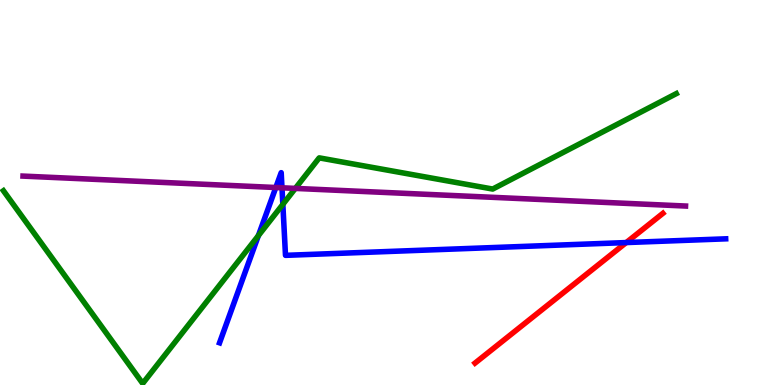[{'lines': ['blue', 'red'], 'intersections': [{'x': 8.08, 'y': 3.7}]}, {'lines': ['green', 'red'], 'intersections': []}, {'lines': ['purple', 'red'], 'intersections': []}, {'lines': ['blue', 'green'], 'intersections': [{'x': 3.33, 'y': 3.88}, {'x': 3.65, 'y': 4.69}]}, {'lines': ['blue', 'purple'], 'intersections': [{'x': 3.56, 'y': 5.13}, {'x': 3.64, 'y': 5.12}]}, {'lines': ['green', 'purple'], 'intersections': [{'x': 3.81, 'y': 5.11}]}]